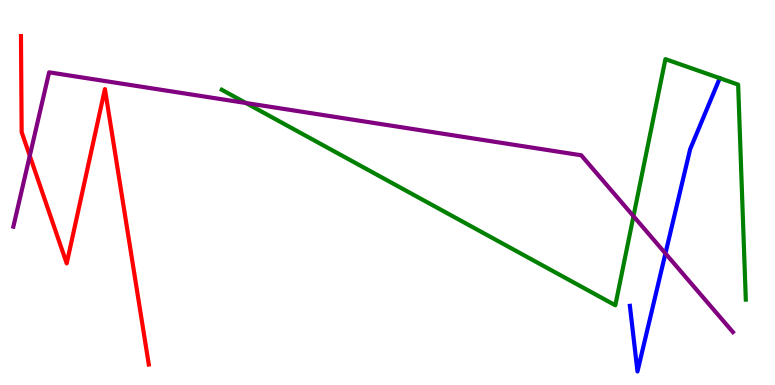[{'lines': ['blue', 'red'], 'intersections': []}, {'lines': ['green', 'red'], 'intersections': []}, {'lines': ['purple', 'red'], 'intersections': [{'x': 0.384, 'y': 5.95}]}, {'lines': ['blue', 'green'], 'intersections': []}, {'lines': ['blue', 'purple'], 'intersections': [{'x': 8.59, 'y': 3.42}]}, {'lines': ['green', 'purple'], 'intersections': [{'x': 3.17, 'y': 7.32}, {'x': 8.17, 'y': 4.39}]}]